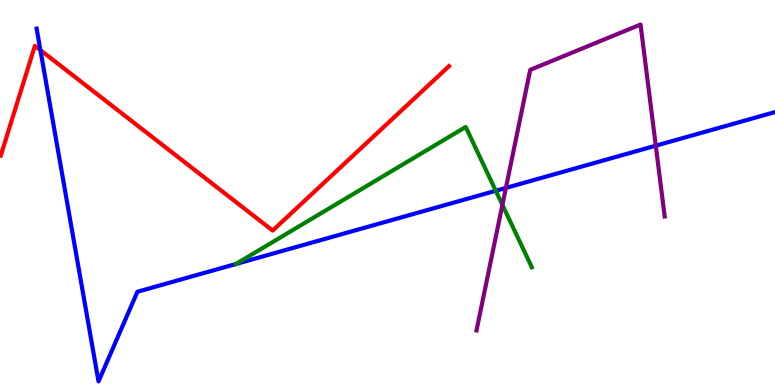[{'lines': ['blue', 'red'], 'intersections': [{'x': 0.521, 'y': 8.7}]}, {'lines': ['green', 'red'], 'intersections': []}, {'lines': ['purple', 'red'], 'intersections': []}, {'lines': ['blue', 'green'], 'intersections': [{'x': 3.04, 'y': 3.14}, {'x': 6.4, 'y': 5.04}]}, {'lines': ['blue', 'purple'], 'intersections': [{'x': 6.53, 'y': 5.12}, {'x': 8.46, 'y': 6.22}]}, {'lines': ['green', 'purple'], 'intersections': [{'x': 6.48, 'y': 4.68}]}]